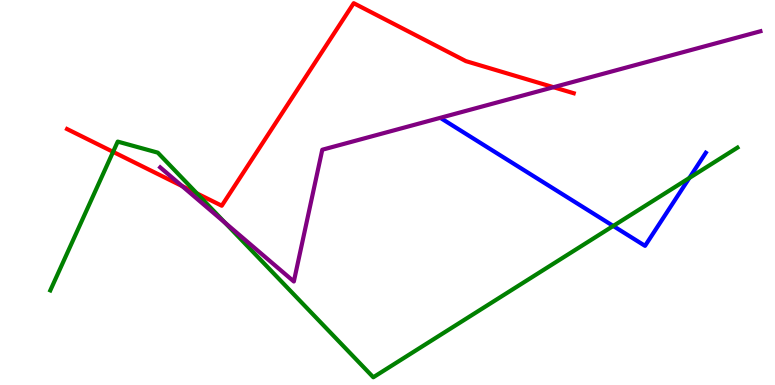[{'lines': ['blue', 'red'], 'intersections': []}, {'lines': ['green', 'red'], 'intersections': [{'x': 1.46, 'y': 6.06}, {'x': 2.54, 'y': 4.98}]}, {'lines': ['purple', 'red'], 'intersections': [{'x': 2.35, 'y': 5.17}, {'x': 7.14, 'y': 7.73}]}, {'lines': ['blue', 'green'], 'intersections': [{'x': 7.91, 'y': 4.13}, {'x': 8.89, 'y': 5.38}]}, {'lines': ['blue', 'purple'], 'intersections': []}, {'lines': ['green', 'purple'], 'intersections': [{'x': 2.9, 'y': 4.21}]}]